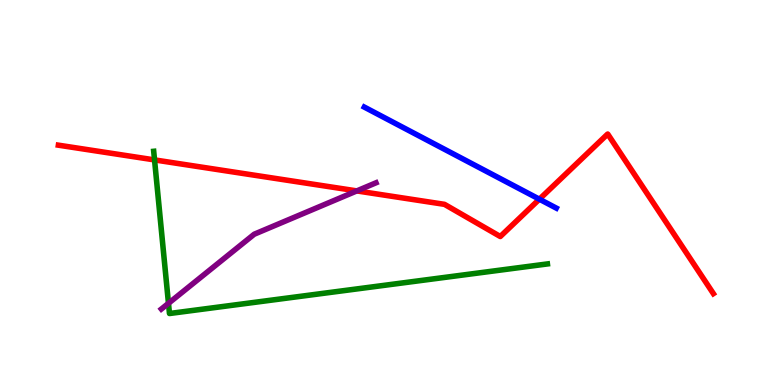[{'lines': ['blue', 'red'], 'intersections': [{'x': 6.96, 'y': 4.83}]}, {'lines': ['green', 'red'], 'intersections': [{'x': 1.99, 'y': 5.85}]}, {'lines': ['purple', 'red'], 'intersections': [{'x': 4.6, 'y': 5.04}]}, {'lines': ['blue', 'green'], 'intersections': []}, {'lines': ['blue', 'purple'], 'intersections': []}, {'lines': ['green', 'purple'], 'intersections': [{'x': 2.17, 'y': 2.12}]}]